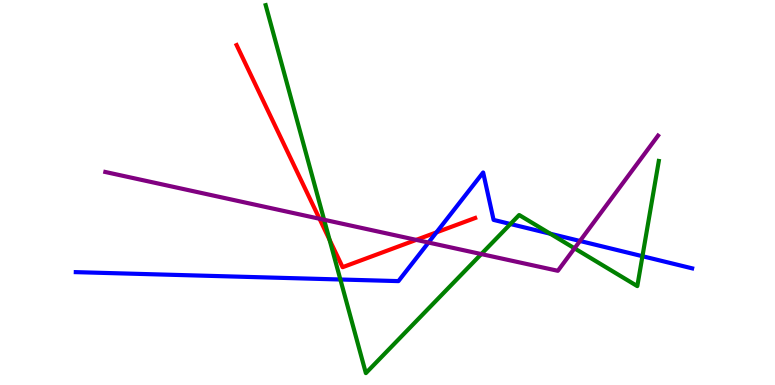[{'lines': ['blue', 'red'], 'intersections': [{'x': 5.63, 'y': 3.96}]}, {'lines': ['green', 'red'], 'intersections': [{'x': 4.25, 'y': 3.77}]}, {'lines': ['purple', 'red'], 'intersections': [{'x': 4.12, 'y': 4.32}, {'x': 5.37, 'y': 3.77}]}, {'lines': ['blue', 'green'], 'intersections': [{'x': 4.39, 'y': 2.74}, {'x': 6.59, 'y': 4.18}, {'x': 7.1, 'y': 3.93}, {'x': 8.29, 'y': 3.35}]}, {'lines': ['blue', 'purple'], 'intersections': [{'x': 5.53, 'y': 3.7}, {'x': 7.48, 'y': 3.74}]}, {'lines': ['green', 'purple'], 'intersections': [{'x': 4.18, 'y': 4.29}, {'x': 6.21, 'y': 3.4}, {'x': 7.41, 'y': 3.55}]}]